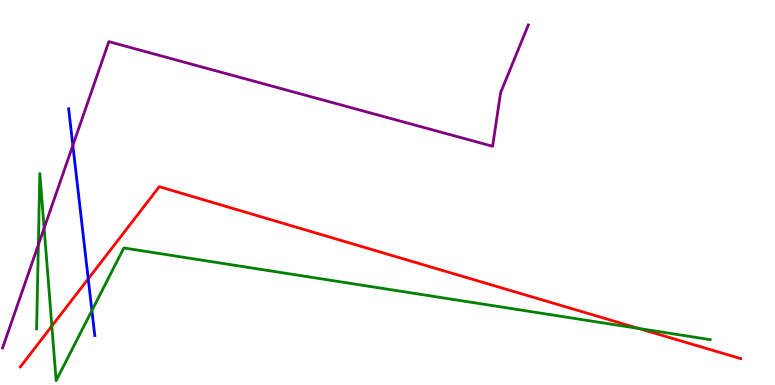[{'lines': ['blue', 'red'], 'intersections': [{'x': 1.14, 'y': 2.76}]}, {'lines': ['green', 'red'], 'intersections': [{'x': 0.669, 'y': 1.53}, {'x': 8.24, 'y': 1.47}]}, {'lines': ['purple', 'red'], 'intersections': []}, {'lines': ['blue', 'green'], 'intersections': [{'x': 1.19, 'y': 1.93}]}, {'lines': ['blue', 'purple'], 'intersections': [{'x': 0.94, 'y': 6.22}]}, {'lines': ['green', 'purple'], 'intersections': [{'x': 0.495, 'y': 3.64}, {'x': 0.57, 'y': 4.07}]}]